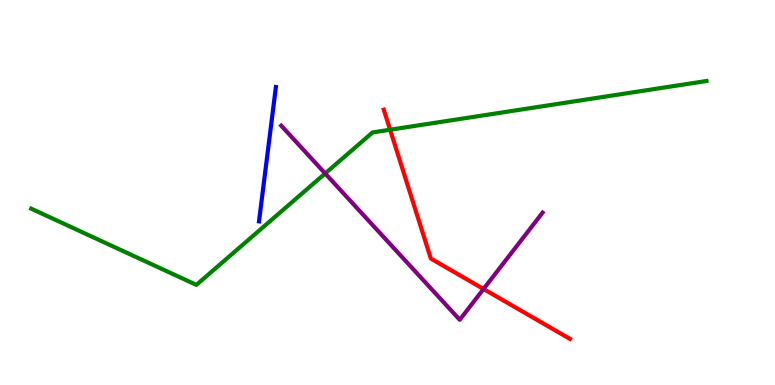[{'lines': ['blue', 'red'], 'intersections': []}, {'lines': ['green', 'red'], 'intersections': [{'x': 5.03, 'y': 6.63}]}, {'lines': ['purple', 'red'], 'intersections': [{'x': 6.24, 'y': 2.49}]}, {'lines': ['blue', 'green'], 'intersections': []}, {'lines': ['blue', 'purple'], 'intersections': []}, {'lines': ['green', 'purple'], 'intersections': [{'x': 4.2, 'y': 5.49}]}]